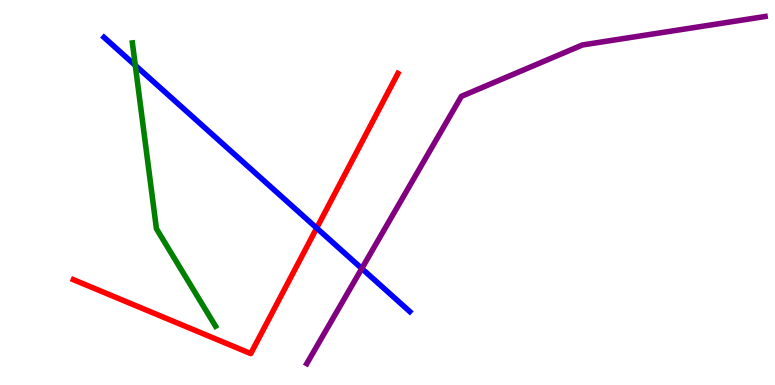[{'lines': ['blue', 'red'], 'intersections': [{'x': 4.09, 'y': 4.08}]}, {'lines': ['green', 'red'], 'intersections': []}, {'lines': ['purple', 'red'], 'intersections': []}, {'lines': ['blue', 'green'], 'intersections': [{'x': 1.75, 'y': 8.3}]}, {'lines': ['blue', 'purple'], 'intersections': [{'x': 4.67, 'y': 3.03}]}, {'lines': ['green', 'purple'], 'intersections': []}]